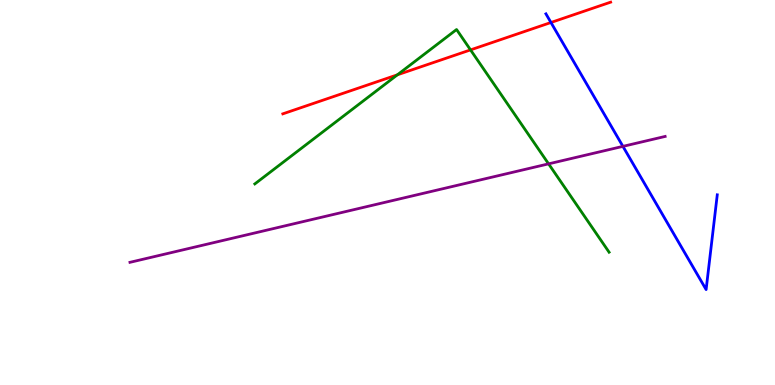[{'lines': ['blue', 'red'], 'intersections': [{'x': 7.11, 'y': 9.42}]}, {'lines': ['green', 'red'], 'intersections': [{'x': 5.13, 'y': 8.06}, {'x': 6.07, 'y': 8.7}]}, {'lines': ['purple', 'red'], 'intersections': []}, {'lines': ['blue', 'green'], 'intersections': []}, {'lines': ['blue', 'purple'], 'intersections': [{'x': 8.04, 'y': 6.2}]}, {'lines': ['green', 'purple'], 'intersections': [{'x': 7.08, 'y': 5.74}]}]